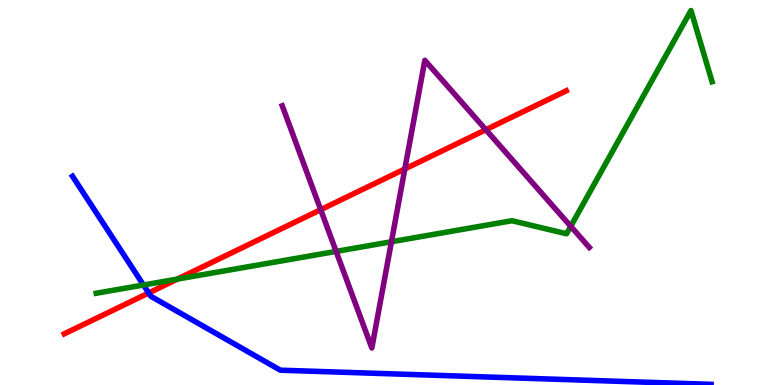[{'lines': ['blue', 'red'], 'intersections': [{'x': 1.92, 'y': 2.39}]}, {'lines': ['green', 'red'], 'intersections': [{'x': 2.29, 'y': 2.75}]}, {'lines': ['purple', 'red'], 'intersections': [{'x': 4.14, 'y': 4.55}, {'x': 5.22, 'y': 5.61}, {'x': 6.27, 'y': 6.63}]}, {'lines': ['blue', 'green'], 'intersections': [{'x': 1.85, 'y': 2.6}]}, {'lines': ['blue', 'purple'], 'intersections': []}, {'lines': ['green', 'purple'], 'intersections': [{'x': 4.34, 'y': 3.47}, {'x': 5.05, 'y': 3.72}, {'x': 7.36, 'y': 4.12}]}]